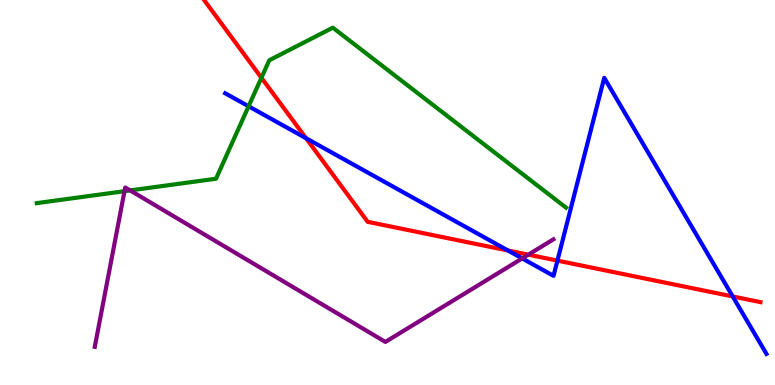[{'lines': ['blue', 'red'], 'intersections': [{'x': 3.95, 'y': 6.41}, {'x': 6.55, 'y': 3.49}, {'x': 7.19, 'y': 3.23}, {'x': 9.45, 'y': 2.3}]}, {'lines': ['green', 'red'], 'intersections': [{'x': 3.37, 'y': 7.98}]}, {'lines': ['purple', 'red'], 'intersections': [{'x': 6.82, 'y': 3.39}]}, {'lines': ['blue', 'green'], 'intersections': [{'x': 3.21, 'y': 7.24}]}, {'lines': ['blue', 'purple'], 'intersections': [{'x': 6.74, 'y': 3.29}]}, {'lines': ['green', 'purple'], 'intersections': [{'x': 1.61, 'y': 5.03}, {'x': 1.68, 'y': 5.05}]}]